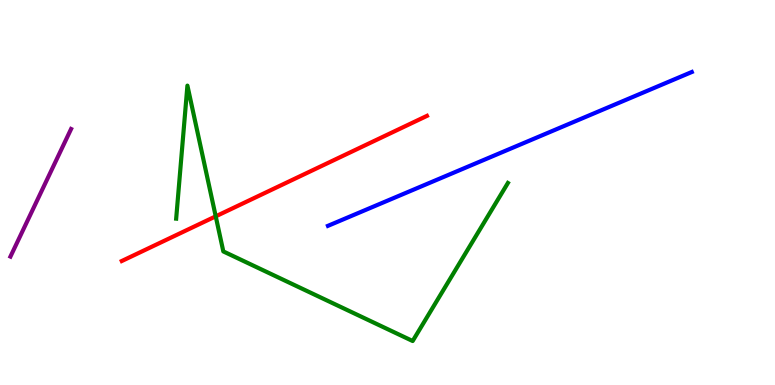[{'lines': ['blue', 'red'], 'intersections': []}, {'lines': ['green', 'red'], 'intersections': [{'x': 2.78, 'y': 4.38}]}, {'lines': ['purple', 'red'], 'intersections': []}, {'lines': ['blue', 'green'], 'intersections': []}, {'lines': ['blue', 'purple'], 'intersections': []}, {'lines': ['green', 'purple'], 'intersections': []}]